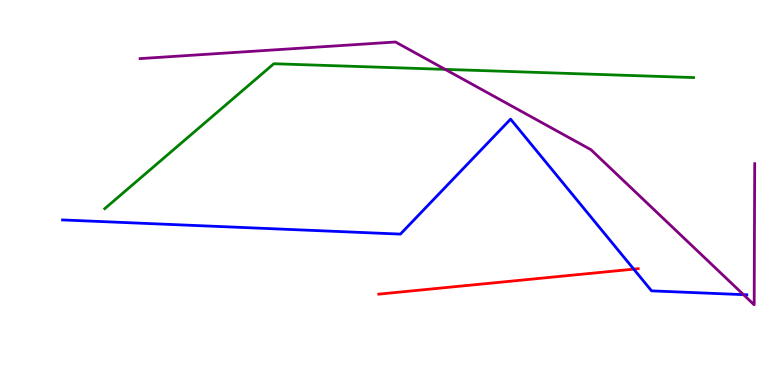[{'lines': ['blue', 'red'], 'intersections': [{'x': 8.18, 'y': 3.01}]}, {'lines': ['green', 'red'], 'intersections': []}, {'lines': ['purple', 'red'], 'intersections': []}, {'lines': ['blue', 'green'], 'intersections': []}, {'lines': ['blue', 'purple'], 'intersections': [{'x': 9.59, 'y': 2.35}]}, {'lines': ['green', 'purple'], 'intersections': [{'x': 5.74, 'y': 8.2}]}]